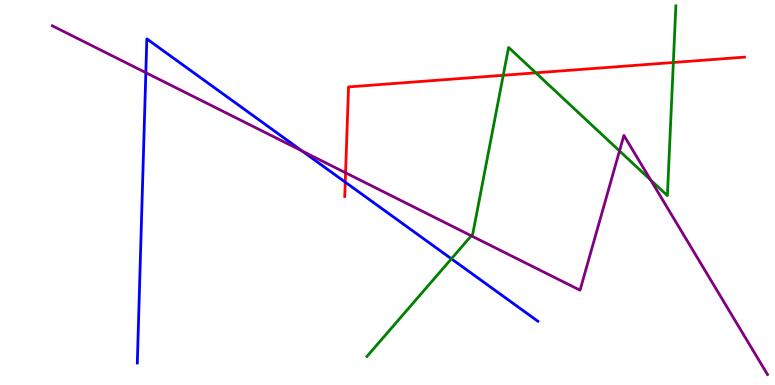[{'lines': ['blue', 'red'], 'intersections': [{'x': 4.45, 'y': 5.27}]}, {'lines': ['green', 'red'], 'intersections': [{'x': 6.49, 'y': 8.04}, {'x': 6.91, 'y': 8.11}, {'x': 8.69, 'y': 8.38}]}, {'lines': ['purple', 'red'], 'intersections': [{'x': 4.46, 'y': 5.51}]}, {'lines': ['blue', 'green'], 'intersections': [{'x': 5.82, 'y': 3.28}]}, {'lines': ['blue', 'purple'], 'intersections': [{'x': 1.88, 'y': 8.11}, {'x': 3.9, 'y': 6.08}]}, {'lines': ['green', 'purple'], 'intersections': [{'x': 6.08, 'y': 3.88}, {'x': 7.99, 'y': 6.08}, {'x': 8.4, 'y': 5.32}]}]